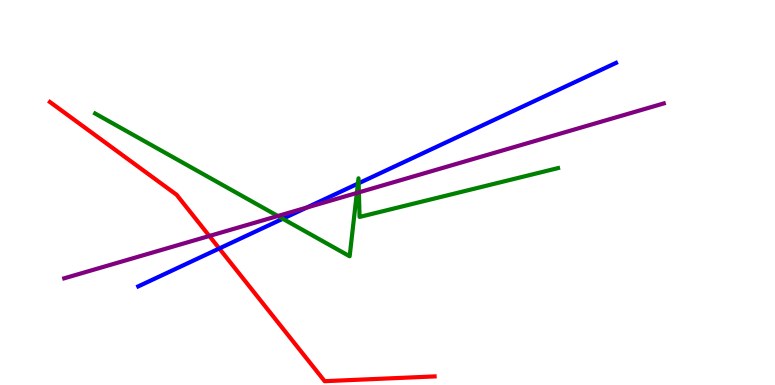[{'lines': ['blue', 'red'], 'intersections': [{'x': 2.83, 'y': 3.55}]}, {'lines': ['green', 'red'], 'intersections': []}, {'lines': ['purple', 'red'], 'intersections': [{'x': 2.7, 'y': 3.87}]}, {'lines': ['blue', 'green'], 'intersections': [{'x': 3.65, 'y': 4.32}, {'x': 4.62, 'y': 5.23}, {'x': 4.63, 'y': 5.24}]}, {'lines': ['blue', 'purple'], 'intersections': [{'x': 3.96, 'y': 4.61}]}, {'lines': ['green', 'purple'], 'intersections': [{'x': 3.59, 'y': 4.39}, {'x': 4.6, 'y': 4.99}, {'x': 4.63, 'y': 5.0}]}]